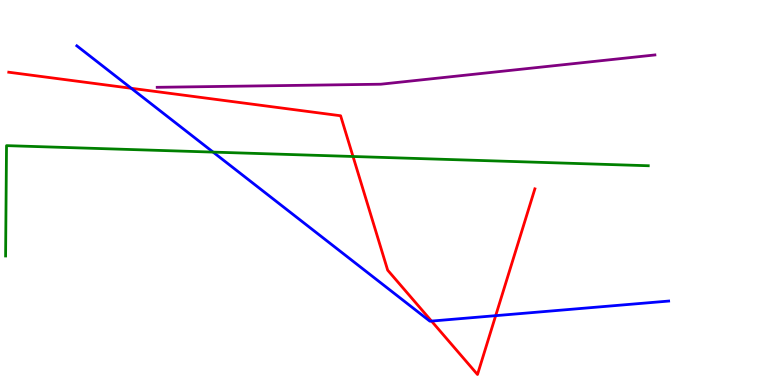[{'lines': ['blue', 'red'], 'intersections': [{'x': 1.69, 'y': 7.71}, {'x': 5.57, 'y': 1.66}, {'x': 6.4, 'y': 1.8}]}, {'lines': ['green', 'red'], 'intersections': [{'x': 4.56, 'y': 5.94}]}, {'lines': ['purple', 'red'], 'intersections': []}, {'lines': ['blue', 'green'], 'intersections': [{'x': 2.75, 'y': 6.05}]}, {'lines': ['blue', 'purple'], 'intersections': []}, {'lines': ['green', 'purple'], 'intersections': []}]